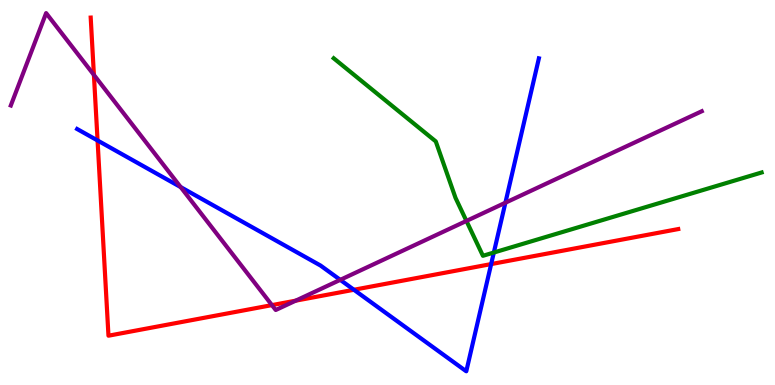[{'lines': ['blue', 'red'], 'intersections': [{'x': 1.26, 'y': 6.35}, {'x': 4.57, 'y': 2.47}, {'x': 6.34, 'y': 3.14}]}, {'lines': ['green', 'red'], 'intersections': []}, {'lines': ['purple', 'red'], 'intersections': [{'x': 1.21, 'y': 8.05}, {'x': 3.51, 'y': 2.07}, {'x': 3.82, 'y': 2.19}]}, {'lines': ['blue', 'green'], 'intersections': [{'x': 6.37, 'y': 3.44}]}, {'lines': ['blue', 'purple'], 'intersections': [{'x': 2.33, 'y': 5.14}, {'x': 4.39, 'y': 2.73}, {'x': 6.52, 'y': 4.73}]}, {'lines': ['green', 'purple'], 'intersections': [{'x': 6.02, 'y': 4.26}]}]